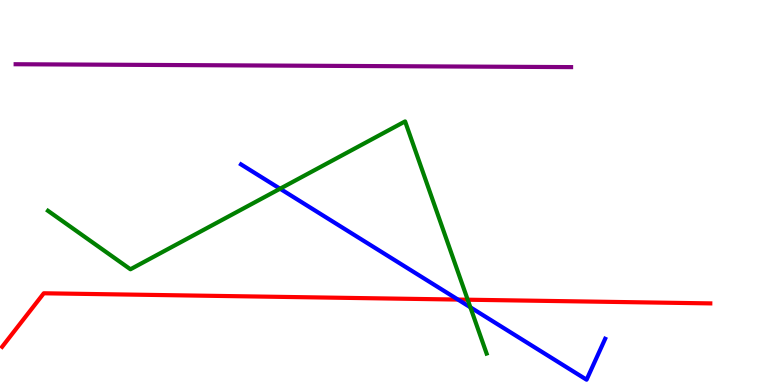[{'lines': ['blue', 'red'], 'intersections': [{'x': 5.91, 'y': 2.22}]}, {'lines': ['green', 'red'], 'intersections': [{'x': 6.03, 'y': 2.22}]}, {'lines': ['purple', 'red'], 'intersections': []}, {'lines': ['blue', 'green'], 'intersections': [{'x': 3.61, 'y': 5.1}, {'x': 6.07, 'y': 2.02}]}, {'lines': ['blue', 'purple'], 'intersections': []}, {'lines': ['green', 'purple'], 'intersections': []}]